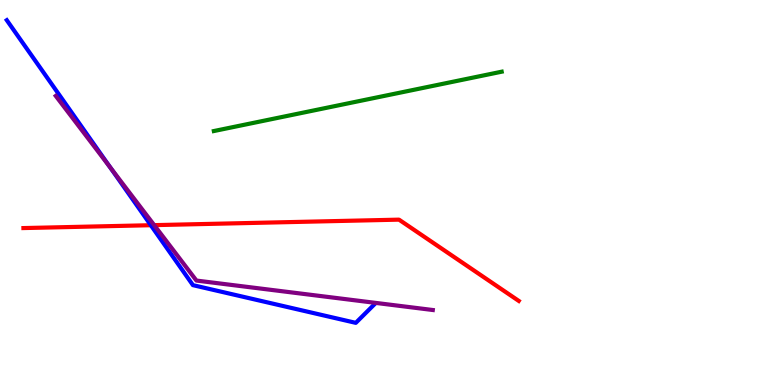[{'lines': ['blue', 'red'], 'intersections': [{'x': 1.95, 'y': 4.15}]}, {'lines': ['green', 'red'], 'intersections': []}, {'lines': ['purple', 'red'], 'intersections': [{'x': 1.99, 'y': 4.15}]}, {'lines': ['blue', 'green'], 'intersections': []}, {'lines': ['blue', 'purple'], 'intersections': [{'x': 1.42, 'y': 5.66}]}, {'lines': ['green', 'purple'], 'intersections': []}]